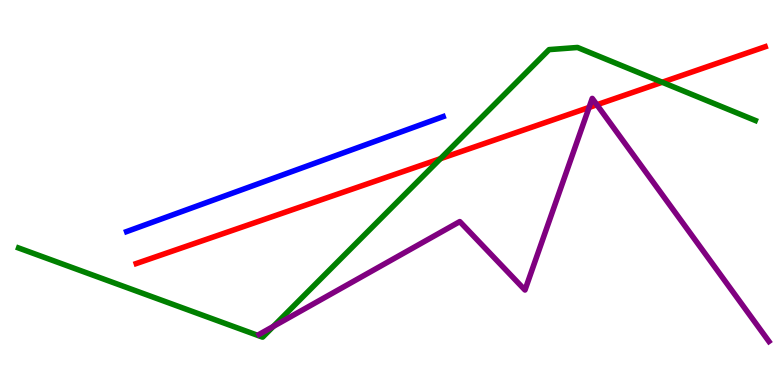[{'lines': ['blue', 'red'], 'intersections': []}, {'lines': ['green', 'red'], 'intersections': [{'x': 5.68, 'y': 5.88}, {'x': 8.54, 'y': 7.86}]}, {'lines': ['purple', 'red'], 'intersections': [{'x': 7.6, 'y': 7.21}, {'x': 7.7, 'y': 7.28}]}, {'lines': ['blue', 'green'], 'intersections': []}, {'lines': ['blue', 'purple'], 'intersections': []}, {'lines': ['green', 'purple'], 'intersections': [{'x': 3.53, 'y': 1.52}]}]